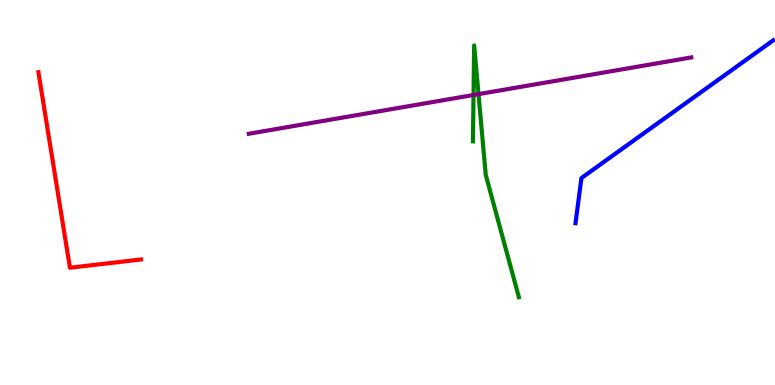[{'lines': ['blue', 'red'], 'intersections': []}, {'lines': ['green', 'red'], 'intersections': []}, {'lines': ['purple', 'red'], 'intersections': []}, {'lines': ['blue', 'green'], 'intersections': []}, {'lines': ['blue', 'purple'], 'intersections': []}, {'lines': ['green', 'purple'], 'intersections': [{'x': 6.11, 'y': 7.53}, {'x': 6.17, 'y': 7.56}]}]